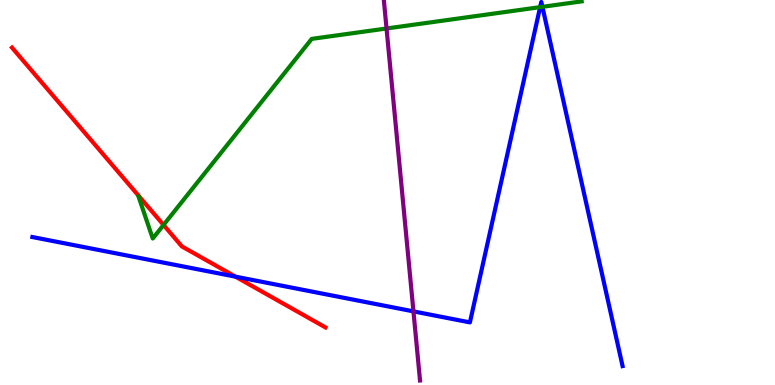[{'lines': ['blue', 'red'], 'intersections': [{'x': 3.04, 'y': 2.81}]}, {'lines': ['green', 'red'], 'intersections': [{'x': 2.11, 'y': 4.16}]}, {'lines': ['purple', 'red'], 'intersections': []}, {'lines': ['blue', 'green'], 'intersections': [{'x': 6.97, 'y': 9.81}, {'x': 7.0, 'y': 9.82}]}, {'lines': ['blue', 'purple'], 'intersections': [{'x': 5.33, 'y': 1.91}]}, {'lines': ['green', 'purple'], 'intersections': [{'x': 4.99, 'y': 9.26}]}]